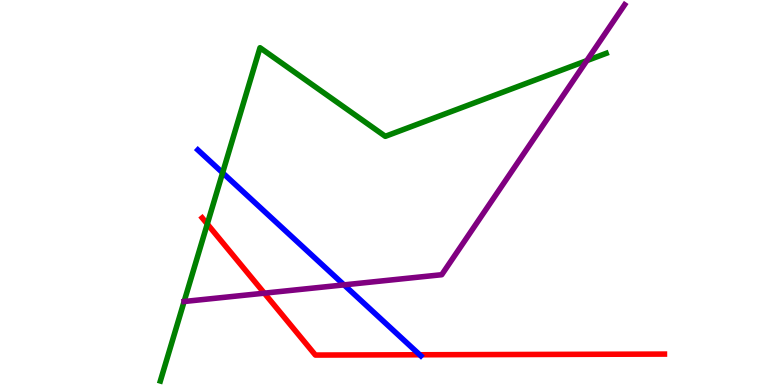[{'lines': ['blue', 'red'], 'intersections': [{'x': 5.42, 'y': 0.785}]}, {'lines': ['green', 'red'], 'intersections': [{'x': 2.67, 'y': 4.18}]}, {'lines': ['purple', 'red'], 'intersections': [{'x': 3.41, 'y': 2.39}]}, {'lines': ['blue', 'green'], 'intersections': [{'x': 2.87, 'y': 5.51}]}, {'lines': ['blue', 'purple'], 'intersections': [{'x': 4.44, 'y': 2.6}]}, {'lines': ['green', 'purple'], 'intersections': [{'x': 2.38, 'y': 2.17}, {'x': 7.57, 'y': 8.43}]}]